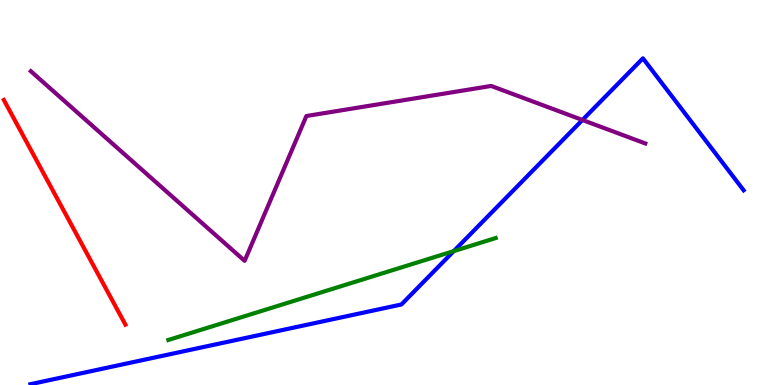[{'lines': ['blue', 'red'], 'intersections': []}, {'lines': ['green', 'red'], 'intersections': []}, {'lines': ['purple', 'red'], 'intersections': []}, {'lines': ['blue', 'green'], 'intersections': [{'x': 5.86, 'y': 3.48}]}, {'lines': ['blue', 'purple'], 'intersections': [{'x': 7.52, 'y': 6.88}]}, {'lines': ['green', 'purple'], 'intersections': []}]